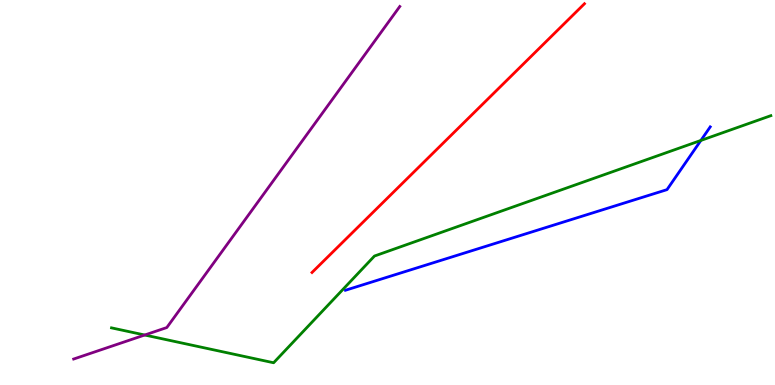[{'lines': ['blue', 'red'], 'intersections': []}, {'lines': ['green', 'red'], 'intersections': []}, {'lines': ['purple', 'red'], 'intersections': []}, {'lines': ['blue', 'green'], 'intersections': [{'x': 9.04, 'y': 6.35}]}, {'lines': ['blue', 'purple'], 'intersections': []}, {'lines': ['green', 'purple'], 'intersections': [{'x': 1.87, 'y': 1.3}]}]